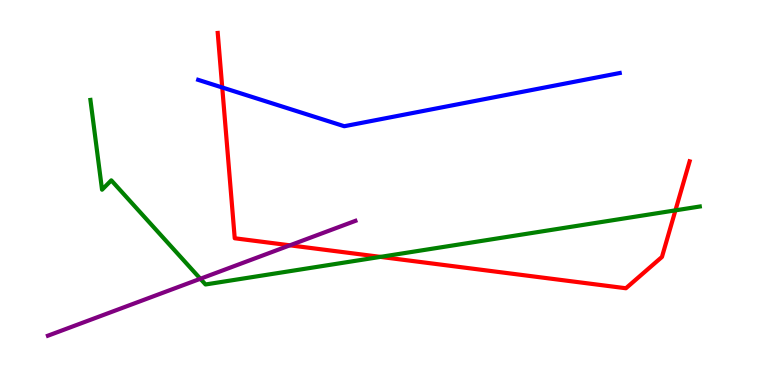[{'lines': ['blue', 'red'], 'intersections': [{'x': 2.87, 'y': 7.73}]}, {'lines': ['green', 'red'], 'intersections': [{'x': 4.91, 'y': 3.33}, {'x': 8.72, 'y': 4.54}]}, {'lines': ['purple', 'red'], 'intersections': [{'x': 3.74, 'y': 3.63}]}, {'lines': ['blue', 'green'], 'intersections': []}, {'lines': ['blue', 'purple'], 'intersections': []}, {'lines': ['green', 'purple'], 'intersections': [{'x': 2.59, 'y': 2.76}]}]